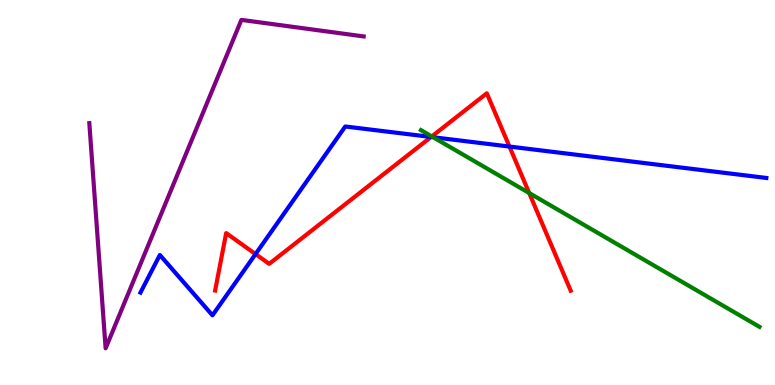[{'lines': ['blue', 'red'], 'intersections': [{'x': 3.3, 'y': 3.4}, {'x': 5.56, 'y': 6.44}, {'x': 6.57, 'y': 6.19}]}, {'lines': ['green', 'red'], 'intersections': [{'x': 5.57, 'y': 6.46}, {'x': 6.83, 'y': 4.99}]}, {'lines': ['purple', 'red'], 'intersections': []}, {'lines': ['blue', 'green'], 'intersections': [{'x': 5.59, 'y': 6.44}]}, {'lines': ['blue', 'purple'], 'intersections': []}, {'lines': ['green', 'purple'], 'intersections': []}]